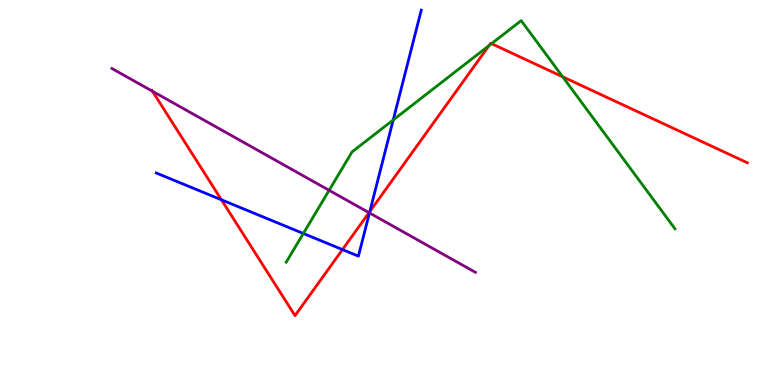[{'lines': ['blue', 'red'], 'intersections': [{'x': 2.86, 'y': 4.81}, {'x': 4.42, 'y': 3.52}, {'x': 4.77, 'y': 4.51}]}, {'lines': ['green', 'red'], 'intersections': [{'x': 6.31, 'y': 8.82}, {'x': 6.34, 'y': 8.87}, {'x': 7.26, 'y': 8.01}]}, {'lines': ['purple', 'red'], 'intersections': [{'x': 1.97, 'y': 7.63}, {'x': 4.76, 'y': 4.48}]}, {'lines': ['blue', 'green'], 'intersections': [{'x': 3.91, 'y': 3.94}, {'x': 5.07, 'y': 6.88}]}, {'lines': ['blue', 'purple'], 'intersections': [{'x': 4.77, 'y': 4.47}]}, {'lines': ['green', 'purple'], 'intersections': [{'x': 4.25, 'y': 5.06}]}]